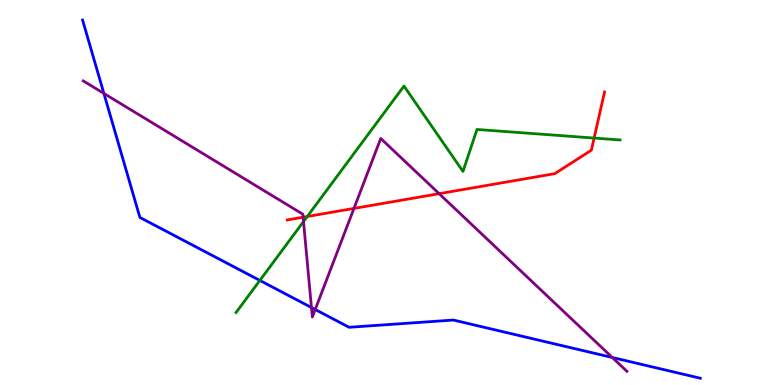[{'lines': ['blue', 'red'], 'intersections': []}, {'lines': ['green', 'red'], 'intersections': [{'x': 3.96, 'y': 4.38}, {'x': 7.67, 'y': 6.41}]}, {'lines': ['purple', 'red'], 'intersections': [{'x': 3.91, 'y': 4.36}, {'x': 4.57, 'y': 4.59}, {'x': 5.67, 'y': 4.97}]}, {'lines': ['blue', 'green'], 'intersections': [{'x': 3.35, 'y': 2.72}]}, {'lines': ['blue', 'purple'], 'intersections': [{'x': 1.34, 'y': 7.57}, {'x': 4.02, 'y': 2.01}, {'x': 4.07, 'y': 1.96}, {'x': 7.9, 'y': 0.715}]}, {'lines': ['green', 'purple'], 'intersections': [{'x': 3.92, 'y': 4.25}]}]